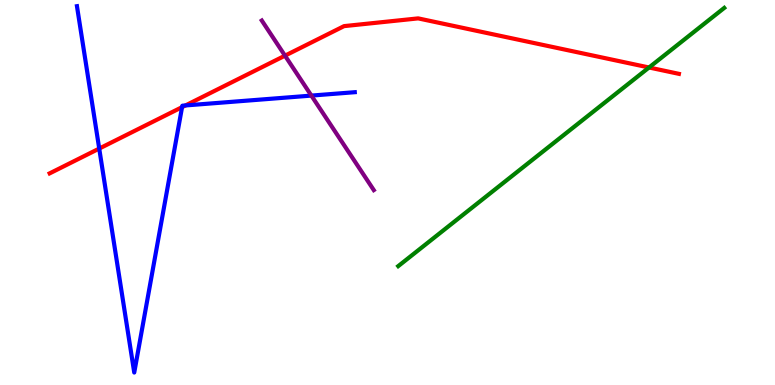[{'lines': ['blue', 'red'], 'intersections': [{'x': 1.28, 'y': 6.14}, {'x': 2.35, 'y': 7.22}, {'x': 2.39, 'y': 7.26}]}, {'lines': ['green', 'red'], 'intersections': [{'x': 8.37, 'y': 8.25}]}, {'lines': ['purple', 'red'], 'intersections': [{'x': 3.68, 'y': 8.55}]}, {'lines': ['blue', 'green'], 'intersections': []}, {'lines': ['blue', 'purple'], 'intersections': [{'x': 4.02, 'y': 7.52}]}, {'lines': ['green', 'purple'], 'intersections': []}]